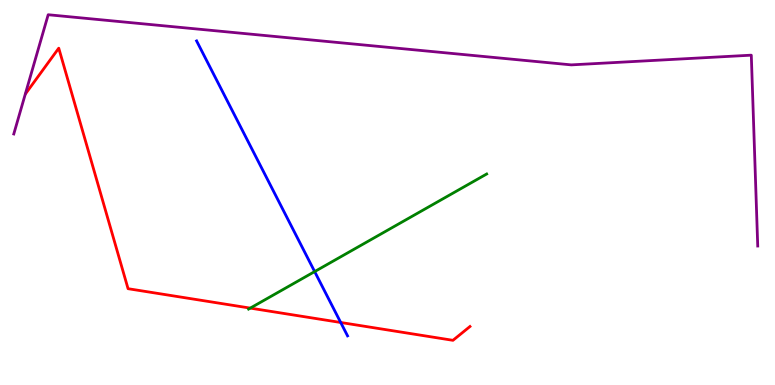[{'lines': ['blue', 'red'], 'intersections': [{'x': 4.4, 'y': 1.62}]}, {'lines': ['green', 'red'], 'intersections': [{'x': 3.23, 'y': 2.0}]}, {'lines': ['purple', 'red'], 'intersections': []}, {'lines': ['blue', 'green'], 'intersections': [{'x': 4.06, 'y': 2.95}]}, {'lines': ['blue', 'purple'], 'intersections': []}, {'lines': ['green', 'purple'], 'intersections': []}]